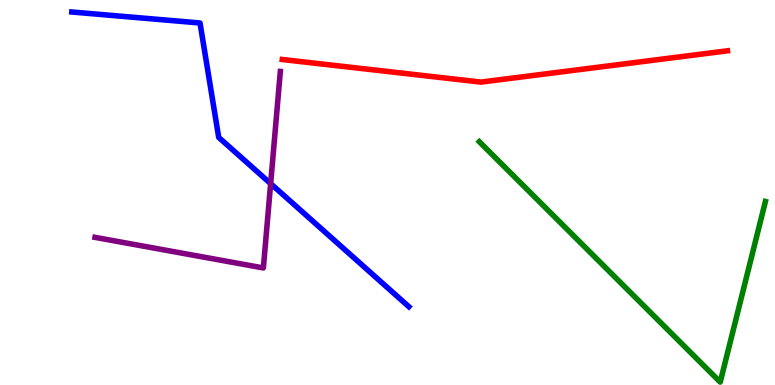[{'lines': ['blue', 'red'], 'intersections': []}, {'lines': ['green', 'red'], 'intersections': []}, {'lines': ['purple', 'red'], 'intersections': []}, {'lines': ['blue', 'green'], 'intersections': []}, {'lines': ['blue', 'purple'], 'intersections': [{'x': 3.49, 'y': 5.23}]}, {'lines': ['green', 'purple'], 'intersections': []}]